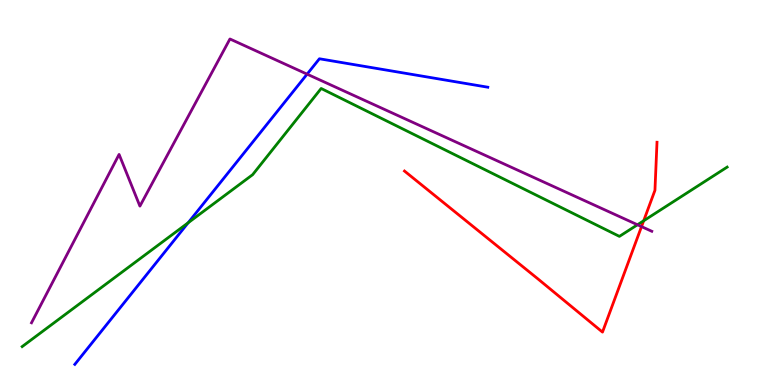[{'lines': ['blue', 'red'], 'intersections': []}, {'lines': ['green', 'red'], 'intersections': [{'x': 8.31, 'y': 4.27}]}, {'lines': ['purple', 'red'], 'intersections': [{'x': 8.28, 'y': 4.11}]}, {'lines': ['blue', 'green'], 'intersections': [{'x': 2.43, 'y': 4.21}]}, {'lines': ['blue', 'purple'], 'intersections': [{'x': 3.96, 'y': 8.07}]}, {'lines': ['green', 'purple'], 'intersections': [{'x': 8.23, 'y': 4.16}]}]